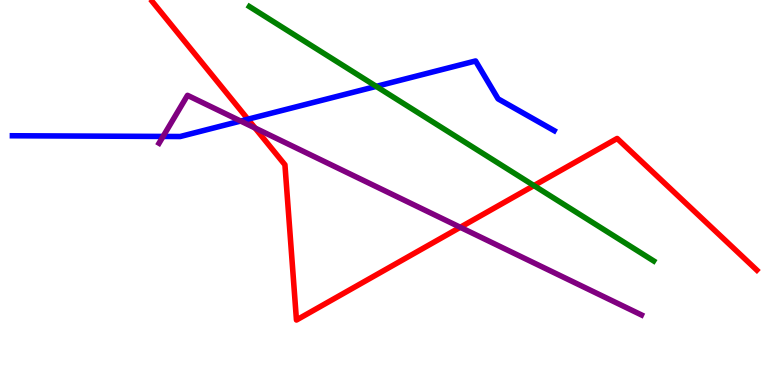[{'lines': ['blue', 'red'], 'intersections': [{'x': 3.2, 'y': 6.9}]}, {'lines': ['green', 'red'], 'intersections': [{'x': 6.89, 'y': 5.18}]}, {'lines': ['purple', 'red'], 'intersections': [{'x': 3.29, 'y': 6.67}, {'x': 5.94, 'y': 4.1}]}, {'lines': ['blue', 'green'], 'intersections': [{'x': 4.85, 'y': 7.76}]}, {'lines': ['blue', 'purple'], 'intersections': [{'x': 2.1, 'y': 6.46}, {'x': 3.11, 'y': 6.86}]}, {'lines': ['green', 'purple'], 'intersections': []}]